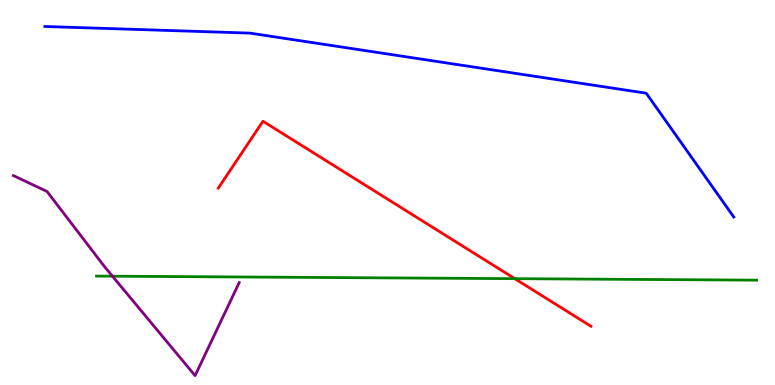[{'lines': ['blue', 'red'], 'intersections': []}, {'lines': ['green', 'red'], 'intersections': [{'x': 6.64, 'y': 2.76}]}, {'lines': ['purple', 'red'], 'intersections': []}, {'lines': ['blue', 'green'], 'intersections': []}, {'lines': ['blue', 'purple'], 'intersections': []}, {'lines': ['green', 'purple'], 'intersections': [{'x': 1.45, 'y': 2.83}]}]